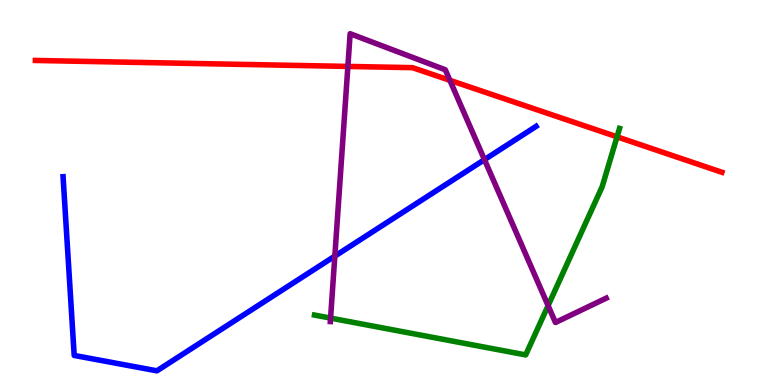[{'lines': ['blue', 'red'], 'intersections': []}, {'lines': ['green', 'red'], 'intersections': [{'x': 7.96, 'y': 6.45}]}, {'lines': ['purple', 'red'], 'intersections': [{'x': 4.49, 'y': 8.27}, {'x': 5.8, 'y': 7.91}]}, {'lines': ['blue', 'green'], 'intersections': []}, {'lines': ['blue', 'purple'], 'intersections': [{'x': 4.32, 'y': 3.35}, {'x': 6.25, 'y': 5.85}]}, {'lines': ['green', 'purple'], 'intersections': [{'x': 4.27, 'y': 1.74}, {'x': 7.07, 'y': 2.06}]}]